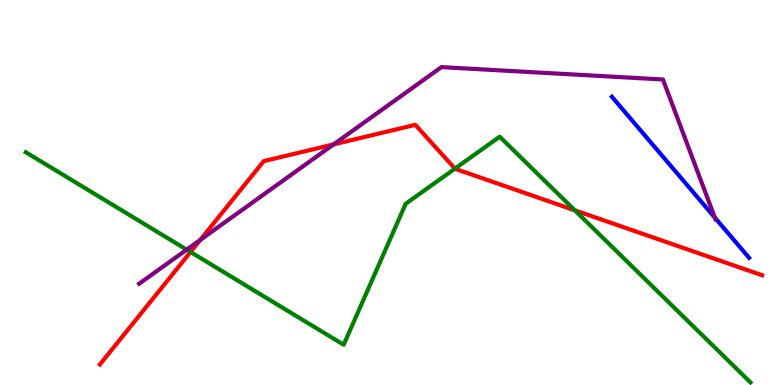[{'lines': ['blue', 'red'], 'intersections': []}, {'lines': ['green', 'red'], 'intersections': [{'x': 2.46, 'y': 3.45}, {'x': 5.87, 'y': 5.62}, {'x': 7.42, 'y': 4.54}]}, {'lines': ['purple', 'red'], 'intersections': [{'x': 2.58, 'y': 3.77}, {'x': 4.3, 'y': 6.25}]}, {'lines': ['blue', 'green'], 'intersections': []}, {'lines': ['blue', 'purple'], 'intersections': [{'x': 9.22, 'y': 4.35}]}, {'lines': ['green', 'purple'], 'intersections': [{'x': 2.41, 'y': 3.52}]}]